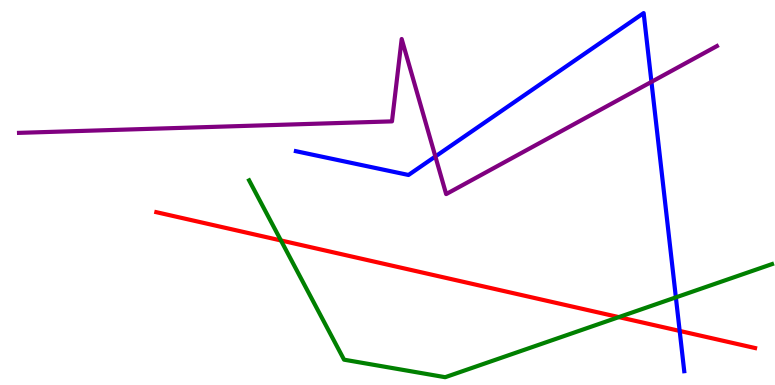[{'lines': ['blue', 'red'], 'intersections': [{'x': 8.77, 'y': 1.4}]}, {'lines': ['green', 'red'], 'intersections': [{'x': 3.62, 'y': 3.75}, {'x': 7.98, 'y': 1.76}]}, {'lines': ['purple', 'red'], 'intersections': []}, {'lines': ['blue', 'green'], 'intersections': [{'x': 8.72, 'y': 2.28}]}, {'lines': ['blue', 'purple'], 'intersections': [{'x': 5.62, 'y': 5.94}, {'x': 8.41, 'y': 7.87}]}, {'lines': ['green', 'purple'], 'intersections': []}]